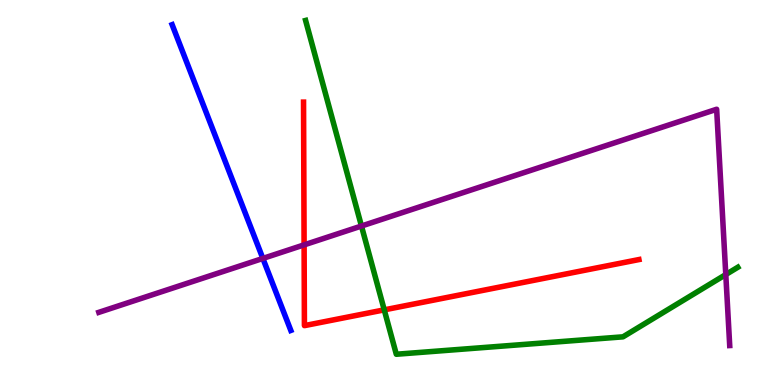[{'lines': ['blue', 'red'], 'intersections': []}, {'lines': ['green', 'red'], 'intersections': [{'x': 4.96, 'y': 1.95}]}, {'lines': ['purple', 'red'], 'intersections': [{'x': 3.92, 'y': 3.64}]}, {'lines': ['blue', 'green'], 'intersections': []}, {'lines': ['blue', 'purple'], 'intersections': [{'x': 3.39, 'y': 3.29}]}, {'lines': ['green', 'purple'], 'intersections': [{'x': 4.66, 'y': 4.13}, {'x': 9.36, 'y': 2.87}]}]